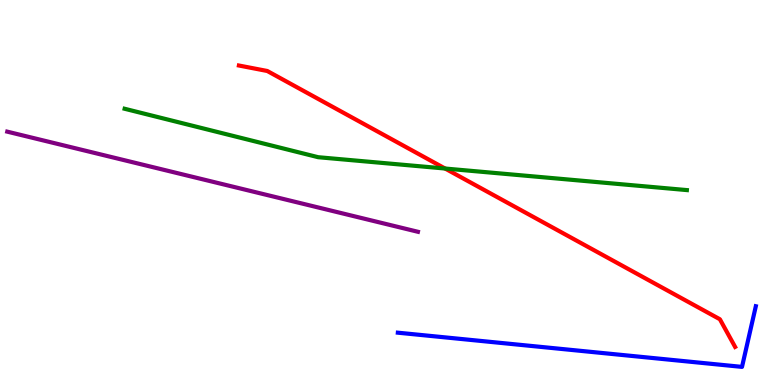[{'lines': ['blue', 'red'], 'intersections': []}, {'lines': ['green', 'red'], 'intersections': [{'x': 5.74, 'y': 5.62}]}, {'lines': ['purple', 'red'], 'intersections': []}, {'lines': ['blue', 'green'], 'intersections': []}, {'lines': ['blue', 'purple'], 'intersections': []}, {'lines': ['green', 'purple'], 'intersections': []}]